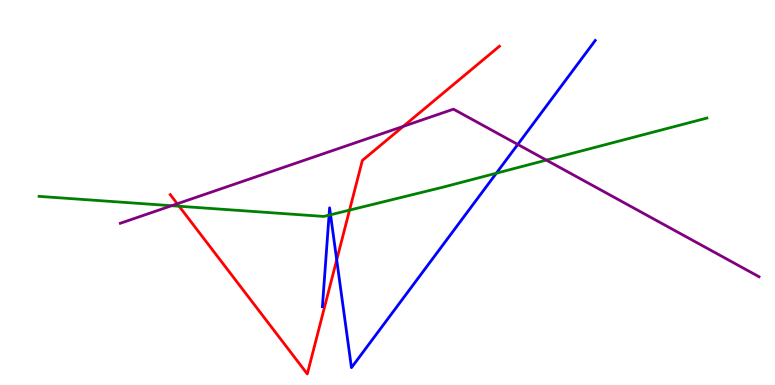[{'lines': ['blue', 'red'], 'intersections': [{'x': 4.34, 'y': 3.25}]}, {'lines': ['green', 'red'], 'intersections': [{'x': 2.31, 'y': 4.64}, {'x': 4.51, 'y': 4.54}]}, {'lines': ['purple', 'red'], 'intersections': [{'x': 2.29, 'y': 4.71}, {'x': 5.2, 'y': 6.72}]}, {'lines': ['blue', 'green'], 'intersections': [{'x': 4.25, 'y': 4.41}, {'x': 4.27, 'y': 4.42}, {'x': 6.4, 'y': 5.5}]}, {'lines': ['blue', 'purple'], 'intersections': [{'x': 6.68, 'y': 6.25}]}, {'lines': ['green', 'purple'], 'intersections': [{'x': 2.21, 'y': 4.66}, {'x': 7.05, 'y': 5.84}]}]